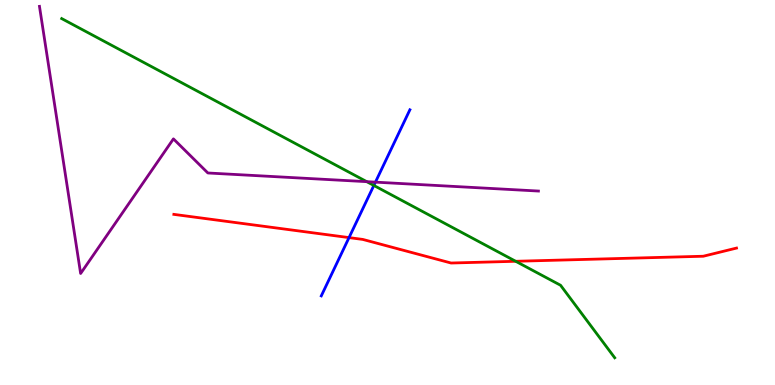[{'lines': ['blue', 'red'], 'intersections': [{'x': 4.5, 'y': 3.83}]}, {'lines': ['green', 'red'], 'intersections': [{'x': 6.65, 'y': 3.21}]}, {'lines': ['purple', 'red'], 'intersections': []}, {'lines': ['blue', 'green'], 'intersections': [{'x': 4.82, 'y': 5.18}]}, {'lines': ['blue', 'purple'], 'intersections': [{'x': 4.84, 'y': 5.27}]}, {'lines': ['green', 'purple'], 'intersections': [{'x': 4.73, 'y': 5.28}]}]